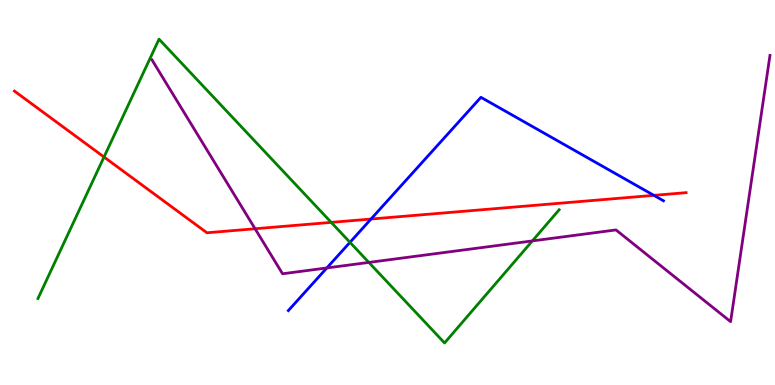[{'lines': ['blue', 'red'], 'intersections': [{'x': 4.79, 'y': 4.31}, {'x': 8.44, 'y': 4.93}]}, {'lines': ['green', 'red'], 'intersections': [{'x': 1.34, 'y': 5.92}, {'x': 4.27, 'y': 4.22}]}, {'lines': ['purple', 'red'], 'intersections': [{'x': 3.29, 'y': 4.06}]}, {'lines': ['blue', 'green'], 'intersections': [{'x': 4.52, 'y': 3.71}]}, {'lines': ['blue', 'purple'], 'intersections': [{'x': 4.22, 'y': 3.04}]}, {'lines': ['green', 'purple'], 'intersections': [{'x': 4.76, 'y': 3.18}, {'x': 6.87, 'y': 3.74}]}]